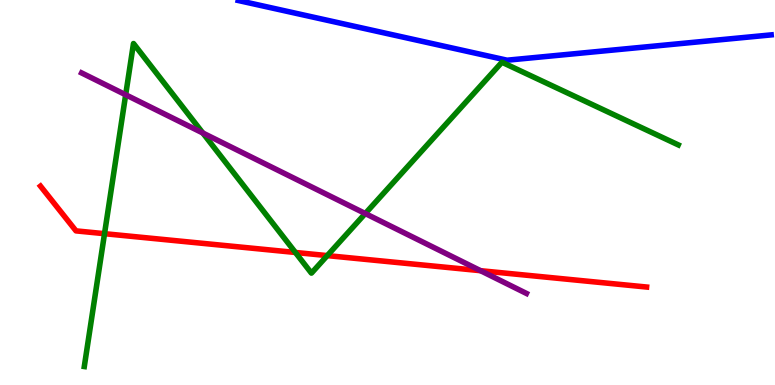[{'lines': ['blue', 'red'], 'intersections': []}, {'lines': ['green', 'red'], 'intersections': [{'x': 1.35, 'y': 3.93}, {'x': 3.81, 'y': 3.44}, {'x': 4.22, 'y': 3.36}]}, {'lines': ['purple', 'red'], 'intersections': [{'x': 6.2, 'y': 2.97}]}, {'lines': ['blue', 'green'], 'intersections': []}, {'lines': ['blue', 'purple'], 'intersections': []}, {'lines': ['green', 'purple'], 'intersections': [{'x': 1.62, 'y': 7.54}, {'x': 2.62, 'y': 6.54}, {'x': 4.71, 'y': 4.45}]}]